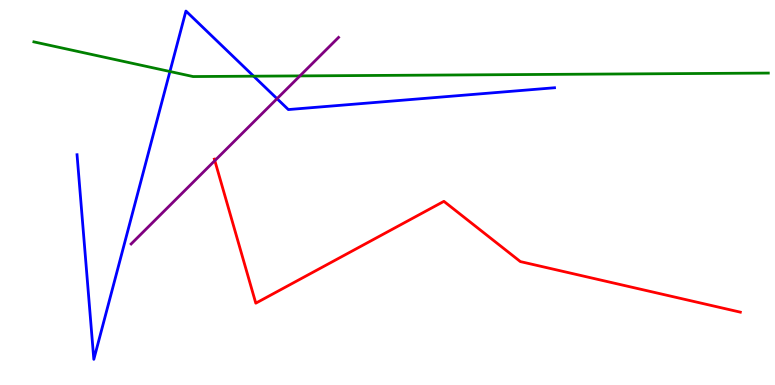[{'lines': ['blue', 'red'], 'intersections': []}, {'lines': ['green', 'red'], 'intersections': []}, {'lines': ['purple', 'red'], 'intersections': [{'x': 2.77, 'y': 5.83}]}, {'lines': ['blue', 'green'], 'intersections': [{'x': 2.19, 'y': 8.14}, {'x': 3.27, 'y': 8.02}]}, {'lines': ['blue', 'purple'], 'intersections': [{'x': 3.57, 'y': 7.44}]}, {'lines': ['green', 'purple'], 'intersections': [{'x': 3.87, 'y': 8.03}]}]